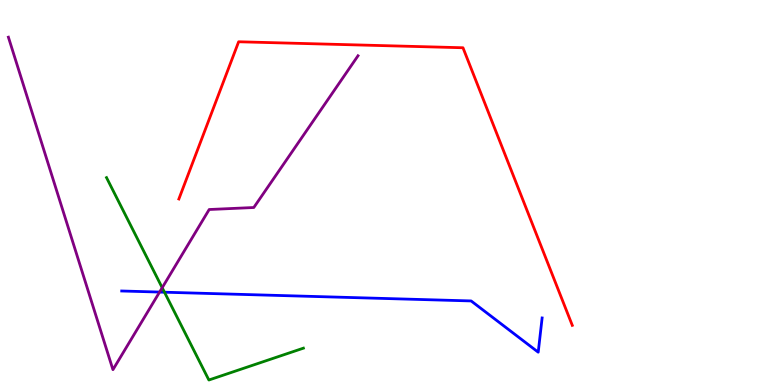[{'lines': ['blue', 'red'], 'intersections': []}, {'lines': ['green', 'red'], 'intersections': []}, {'lines': ['purple', 'red'], 'intersections': []}, {'lines': ['blue', 'green'], 'intersections': [{'x': 2.12, 'y': 2.41}]}, {'lines': ['blue', 'purple'], 'intersections': [{'x': 2.06, 'y': 2.41}]}, {'lines': ['green', 'purple'], 'intersections': [{'x': 2.09, 'y': 2.53}]}]